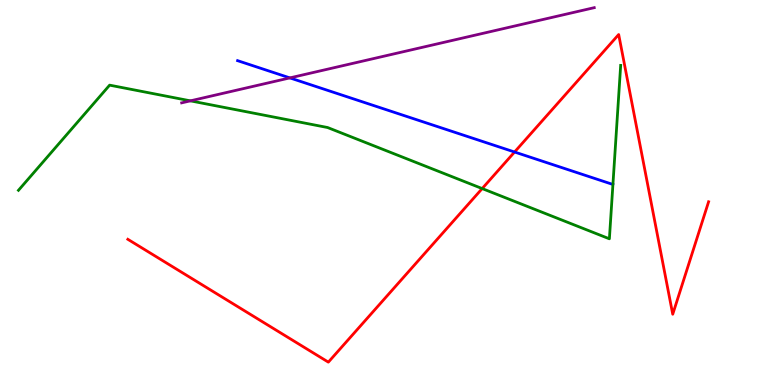[{'lines': ['blue', 'red'], 'intersections': [{'x': 6.64, 'y': 6.05}]}, {'lines': ['green', 'red'], 'intersections': [{'x': 6.22, 'y': 5.1}]}, {'lines': ['purple', 'red'], 'intersections': []}, {'lines': ['blue', 'green'], 'intersections': []}, {'lines': ['blue', 'purple'], 'intersections': [{'x': 3.74, 'y': 7.98}]}, {'lines': ['green', 'purple'], 'intersections': [{'x': 2.46, 'y': 7.38}]}]